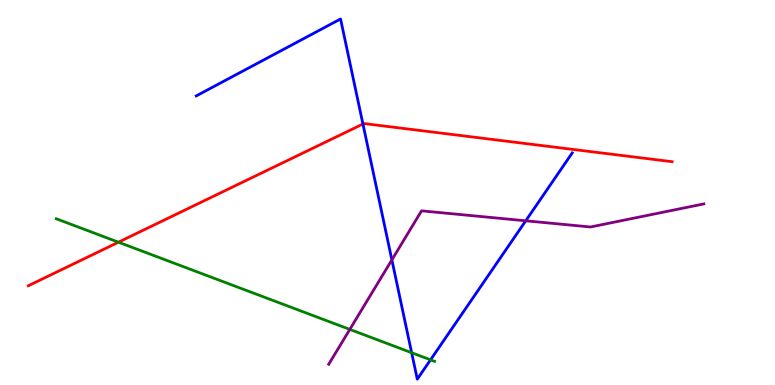[{'lines': ['blue', 'red'], 'intersections': [{'x': 4.68, 'y': 6.78}]}, {'lines': ['green', 'red'], 'intersections': [{'x': 1.53, 'y': 3.71}]}, {'lines': ['purple', 'red'], 'intersections': []}, {'lines': ['blue', 'green'], 'intersections': [{'x': 5.31, 'y': 0.839}, {'x': 5.56, 'y': 0.654}]}, {'lines': ['blue', 'purple'], 'intersections': [{'x': 5.06, 'y': 3.25}, {'x': 6.78, 'y': 4.27}]}, {'lines': ['green', 'purple'], 'intersections': [{'x': 4.51, 'y': 1.44}]}]